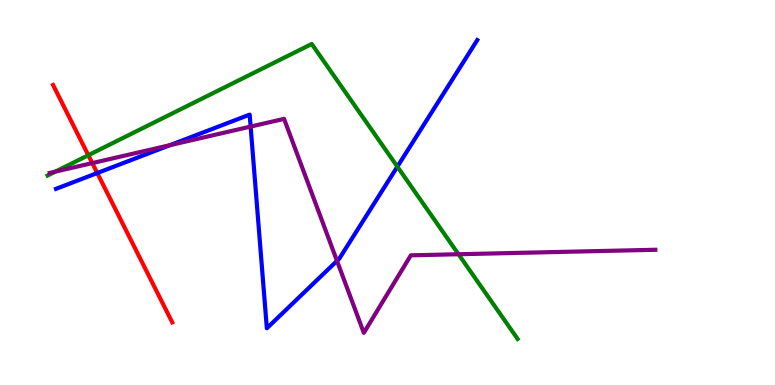[{'lines': ['blue', 'red'], 'intersections': [{'x': 1.26, 'y': 5.51}]}, {'lines': ['green', 'red'], 'intersections': [{'x': 1.14, 'y': 5.97}]}, {'lines': ['purple', 'red'], 'intersections': [{'x': 1.19, 'y': 5.76}]}, {'lines': ['blue', 'green'], 'intersections': [{'x': 5.13, 'y': 5.67}]}, {'lines': ['blue', 'purple'], 'intersections': [{'x': 2.19, 'y': 6.23}, {'x': 3.23, 'y': 6.71}, {'x': 4.35, 'y': 3.22}]}, {'lines': ['green', 'purple'], 'intersections': [{'x': 0.716, 'y': 5.54}, {'x': 5.92, 'y': 3.4}]}]